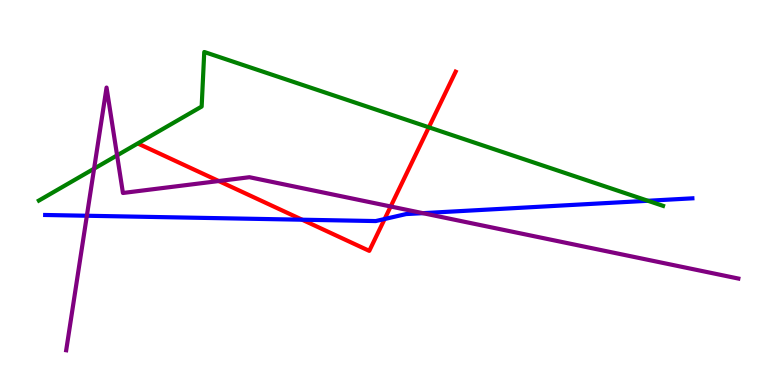[{'lines': ['blue', 'red'], 'intersections': [{'x': 3.9, 'y': 4.29}, {'x': 4.96, 'y': 4.31}]}, {'lines': ['green', 'red'], 'intersections': [{'x': 5.53, 'y': 6.69}]}, {'lines': ['purple', 'red'], 'intersections': [{'x': 2.82, 'y': 5.3}, {'x': 5.04, 'y': 4.64}]}, {'lines': ['blue', 'green'], 'intersections': [{'x': 8.36, 'y': 4.79}]}, {'lines': ['blue', 'purple'], 'intersections': [{'x': 1.12, 'y': 4.4}, {'x': 5.46, 'y': 4.46}]}, {'lines': ['green', 'purple'], 'intersections': [{'x': 1.21, 'y': 5.62}, {'x': 1.51, 'y': 5.96}]}]